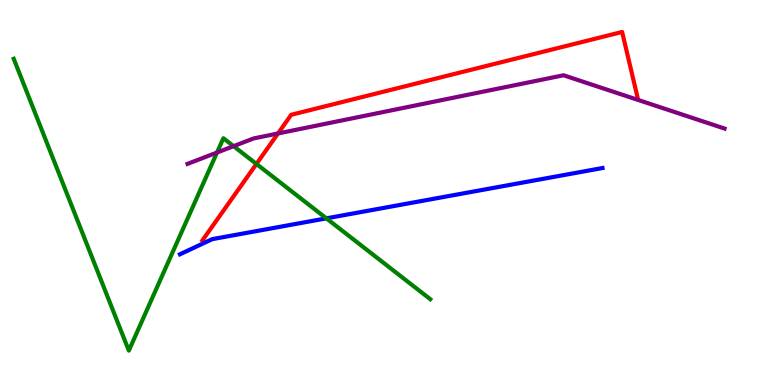[{'lines': ['blue', 'red'], 'intersections': []}, {'lines': ['green', 'red'], 'intersections': [{'x': 3.31, 'y': 5.74}]}, {'lines': ['purple', 'red'], 'intersections': [{'x': 3.59, 'y': 6.53}]}, {'lines': ['blue', 'green'], 'intersections': [{'x': 4.21, 'y': 4.33}]}, {'lines': ['blue', 'purple'], 'intersections': []}, {'lines': ['green', 'purple'], 'intersections': [{'x': 2.8, 'y': 6.04}, {'x': 3.01, 'y': 6.2}]}]